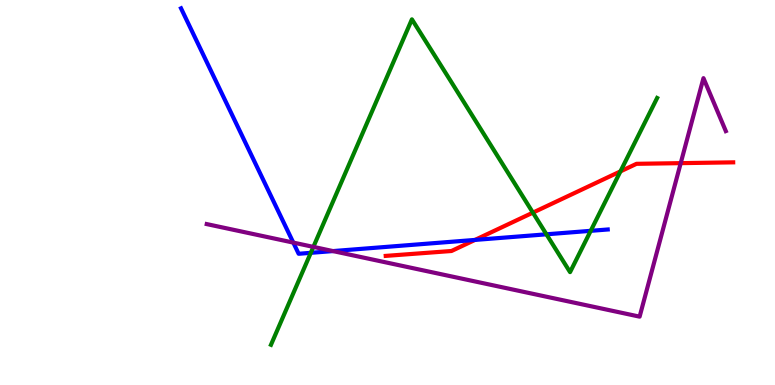[{'lines': ['blue', 'red'], 'intersections': [{'x': 6.13, 'y': 3.77}]}, {'lines': ['green', 'red'], 'intersections': [{'x': 6.88, 'y': 4.48}, {'x': 8.01, 'y': 5.55}]}, {'lines': ['purple', 'red'], 'intersections': [{'x': 8.78, 'y': 5.76}]}, {'lines': ['blue', 'green'], 'intersections': [{'x': 4.01, 'y': 3.43}, {'x': 7.05, 'y': 3.91}, {'x': 7.62, 'y': 4.0}]}, {'lines': ['blue', 'purple'], 'intersections': [{'x': 3.78, 'y': 3.7}, {'x': 4.3, 'y': 3.48}]}, {'lines': ['green', 'purple'], 'intersections': [{'x': 4.04, 'y': 3.59}]}]